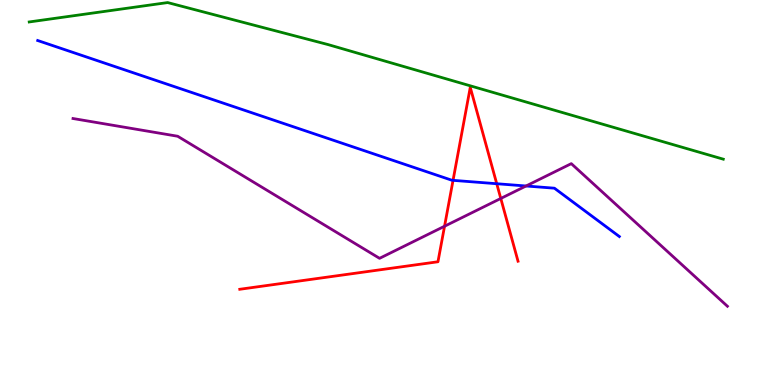[{'lines': ['blue', 'red'], 'intersections': [{'x': 5.85, 'y': 5.32}, {'x': 6.41, 'y': 5.23}]}, {'lines': ['green', 'red'], 'intersections': []}, {'lines': ['purple', 'red'], 'intersections': [{'x': 5.74, 'y': 4.12}, {'x': 6.46, 'y': 4.85}]}, {'lines': ['blue', 'green'], 'intersections': []}, {'lines': ['blue', 'purple'], 'intersections': [{'x': 6.79, 'y': 5.17}]}, {'lines': ['green', 'purple'], 'intersections': []}]